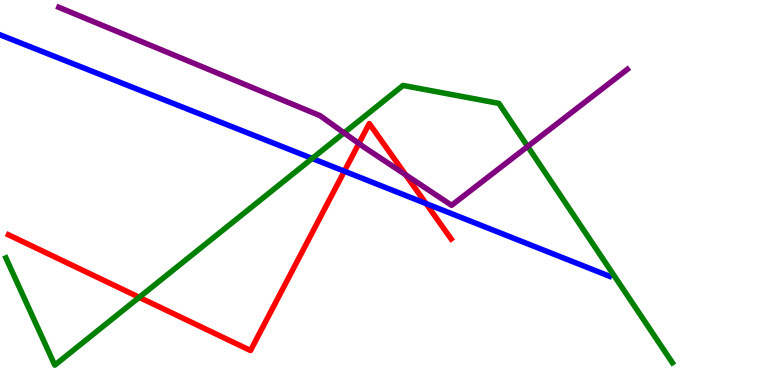[{'lines': ['blue', 'red'], 'intersections': [{'x': 4.44, 'y': 5.55}, {'x': 5.5, 'y': 4.71}]}, {'lines': ['green', 'red'], 'intersections': [{'x': 1.8, 'y': 2.28}]}, {'lines': ['purple', 'red'], 'intersections': [{'x': 4.63, 'y': 6.27}, {'x': 5.23, 'y': 5.46}]}, {'lines': ['blue', 'green'], 'intersections': [{'x': 4.03, 'y': 5.88}]}, {'lines': ['blue', 'purple'], 'intersections': []}, {'lines': ['green', 'purple'], 'intersections': [{'x': 4.44, 'y': 6.55}, {'x': 6.81, 'y': 6.2}]}]